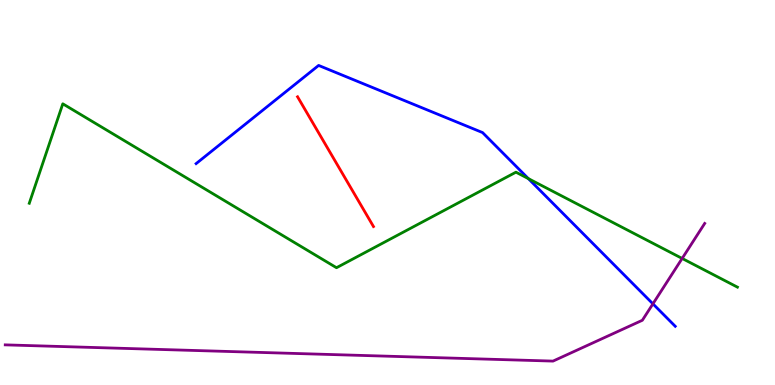[{'lines': ['blue', 'red'], 'intersections': []}, {'lines': ['green', 'red'], 'intersections': []}, {'lines': ['purple', 'red'], 'intersections': []}, {'lines': ['blue', 'green'], 'intersections': [{'x': 6.82, 'y': 5.36}]}, {'lines': ['blue', 'purple'], 'intersections': [{'x': 8.42, 'y': 2.11}]}, {'lines': ['green', 'purple'], 'intersections': [{'x': 8.8, 'y': 3.29}]}]